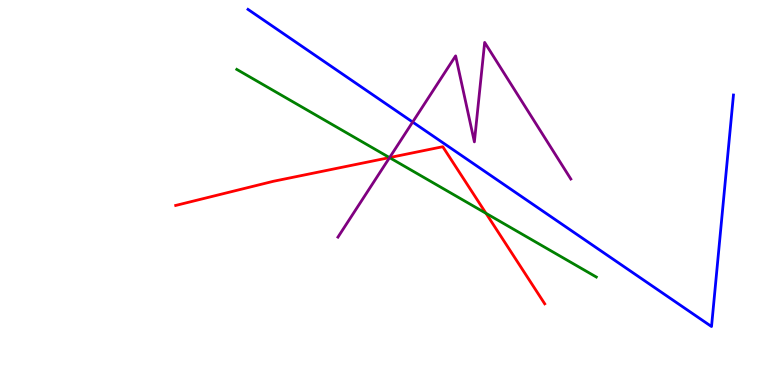[{'lines': ['blue', 'red'], 'intersections': []}, {'lines': ['green', 'red'], 'intersections': [{'x': 5.03, 'y': 5.91}, {'x': 6.27, 'y': 4.46}]}, {'lines': ['purple', 'red'], 'intersections': [{'x': 5.03, 'y': 5.91}]}, {'lines': ['blue', 'green'], 'intersections': []}, {'lines': ['blue', 'purple'], 'intersections': [{'x': 5.32, 'y': 6.83}]}, {'lines': ['green', 'purple'], 'intersections': [{'x': 5.03, 'y': 5.91}]}]